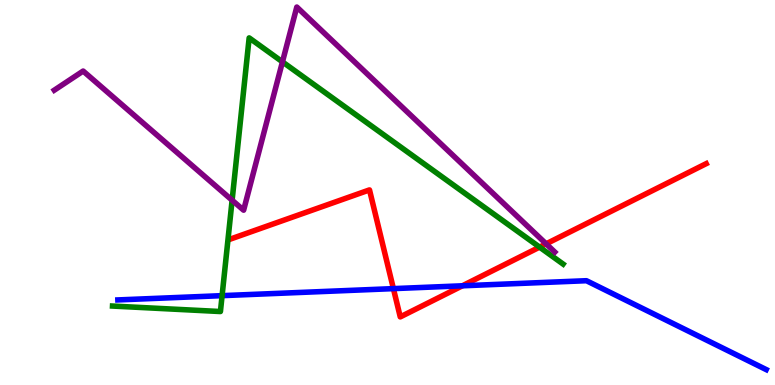[{'lines': ['blue', 'red'], 'intersections': [{'x': 5.08, 'y': 2.5}, {'x': 5.97, 'y': 2.58}]}, {'lines': ['green', 'red'], 'intersections': [{'x': 6.96, 'y': 3.58}]}, {'lines': ['purple', 'red'], 'intersections': [{'x': 7.05, 'y': 3.67}]}, {'lines': ['blue', 'green'], 'intersections': [{'x': 2.87, 'y': 2.32}]}, {'lines': ['blue', 'purple'], 'intersections': []}, {'lines': ['green', 'purple'], 'intersections': [{'x': 3.0, 'y': 4.8}, {'x': 3.64, 'y': 8.39}]}]